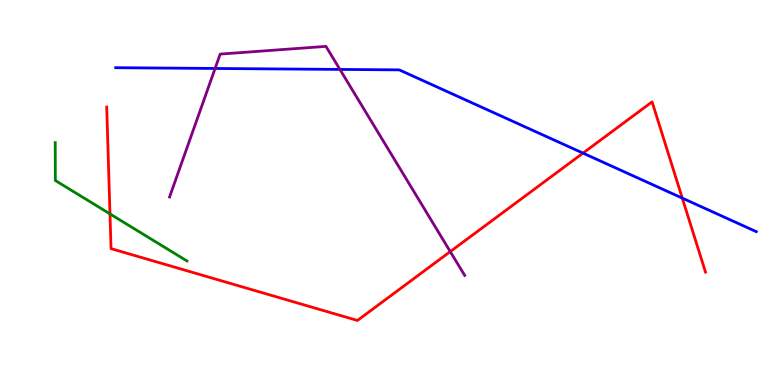[{'lines': ['blue', 'red'], 'intersections': [{'x': 7.52, 'y': 6.02}, {'x': 8.8, 'y': 4.85}]}, {'lines': ['green', 'red'], 'intersections': [{'x': 1.42, 'y': 4.44}]}, {'lines': ['purple', 'red'], 'intersections': [{'x': 5.81, 'y': 3.47}]}, {'lines': ['blue', 'green'], 'intersections': []}, {'lines': ['blue', 'purple'], 'intersections': [{'x': 2.78, 'y': 8.22}, {'x': 4.39, 'y': 8.2}]}, {'lines': ['green', 'purple'], 'intersections': []}]